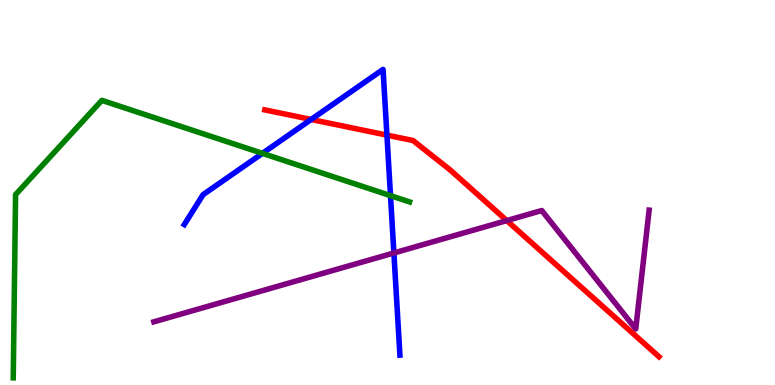[{'lines': ['blue', 'red'], 'intersections': [{'x': 4.01, 'y': 6.9}, {'x': 4.99, 'y': 6.49}]}, {'lines': ['green', 'red'], 'intersections': []}, {'lines': ['purple', 'red'], 'intersections': [{'x': 6.54, 'y': 4.27}]}, {'lines': ['blue', 'green'], 'intersections': [{'x': 3.39, 'y': 6.02}, {'x': 5.04, 'y': 4.92}]}, {'lines': ['blue', 'purple'], 'intersections': [{'x': 5.08, 'y': 3.43}]}, {'lines': ['green', 'purple'], 'intersections': []}]